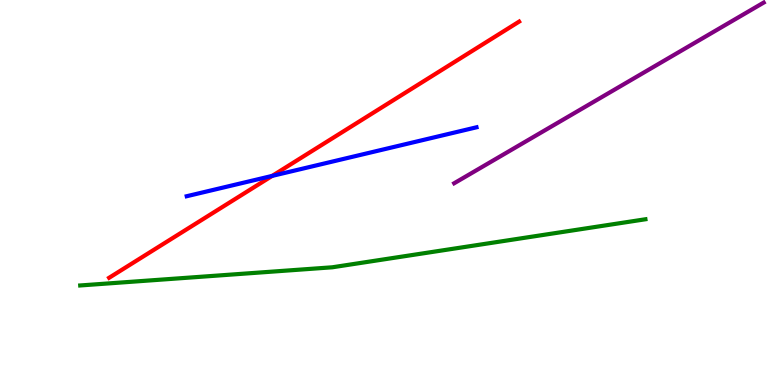[{'lines': ['blue', 'red'], 'intersections': [{'x': 3.51, 'y': 5.43}]}, {'lines': ['green', 'red'], 'intersections': []}, {'lines': ['purple', 'red'], 'intersections': []}, {'lines': ['blue', 'green'], 'intersections': []}, {'lines': ['blue', 'purple'], 'intersections': []}, {'lines': ['green', 'purple'], 'intersections': []}]